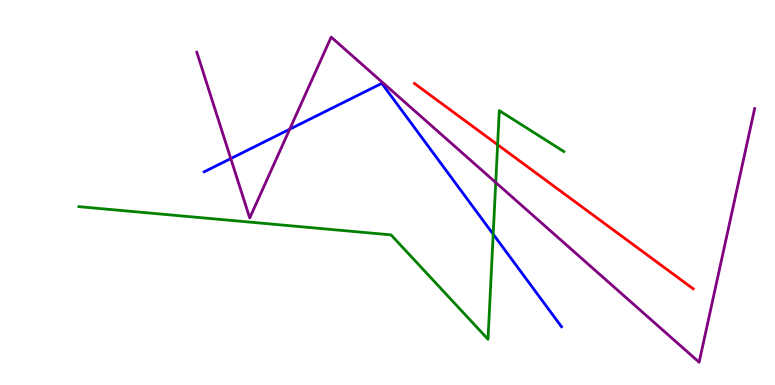[{'lines': ['blue', 'red'], 'intersections': []}, {'lines': ['green', 'red'], 'intersections': [{'x': 6.42, 'y': 6.24}]}, {'lines': ['purple', 'red'], 'intersections': []}, {'lines': ['blue', 'green'], 'intersections': [{'x': 6.36, 'y': 3.92}]}, {'lines': ['blue', 'purple'], 'intersections': [{'x': 2.98, 'y': 5.88}, {'x': 3.74, 'y': 6.64}]}, {'lines': ['green', 'purple'], 'intersections': [{'x': 6.4, 'y': 5.26}]}]